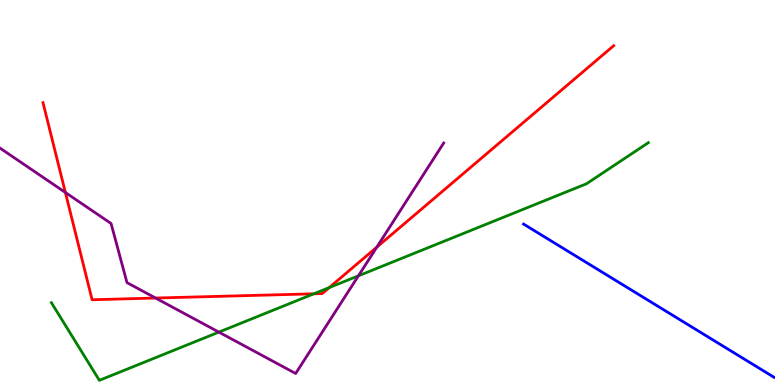[{'lines': ['blue', 'red'], 'intersections': []}, {'lines': ['green', 'red'], 'intersections': [{'x': 4.05, 'y': 2.37}, {'x': 4.25, 'y': 2.53}]}, {'lines': ['purple', 'red'], 'intersections': [{'x': 0.844, 'y': 5.0}, {'x': 2.01, 'y': 2.26}, {'x': 4.86, 'y': 3.58}]}, {'lines': ['blue', 'green'], 'intersections': []}, {'lines': ['blue', 'purple'], 'intersections': []}, {'lines': ['green', 'purple'], 'intersections': [{'x': 2.82, 'y': 1.37}, {'x': 4.62, 'y': 2.84}]}]